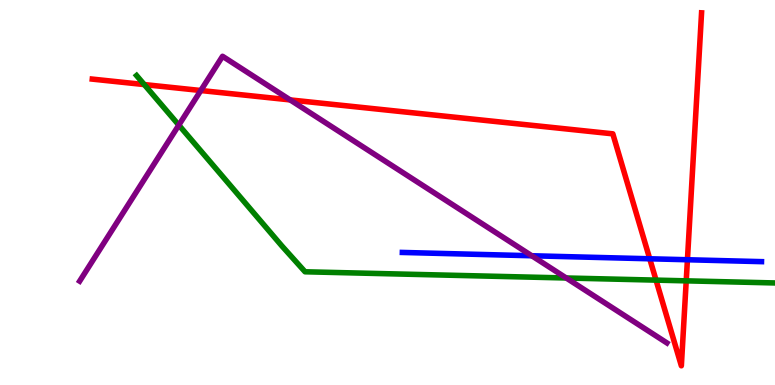[{'lines': ['blue', 'red'], 'intersections': [{'x': 8.38, 'y': 3.28}, {'x': 8.87, 'y': 3.25}]}, {'lines': ['green', 'red'], 'intersections': [{'x': 1.86, 'y': 7.8}, {'x': 8.47, 'y': 2.72}, {'x': 8.85, 'y': 2.71}]}, {'lines': ['purple', 'red'], 'intersections': [{'x': 2.59, 'y': 7.65}, {'x': 3.74, 'y': 7.4}]}, {'lines': ['blue', 'green'], 'intersections': []}, {'lines': ['blue', 'purple'], 'intersections': [{'x': 6.86, 'y': 3.36}]}, {'lines': ['green', 'purple'], 'intersections': [{'x': 2.31, 'y': 6.75}, {'x': 7.31, 'y': 2.78}]}]